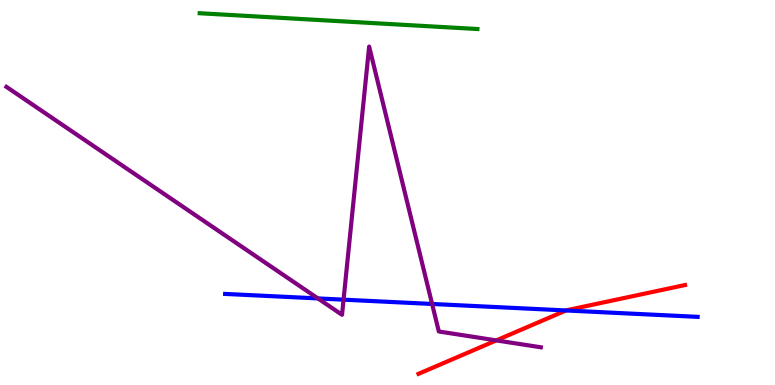[{'lines': ['blue', 'red'], 'intersections': [{'x': 7.3, 'y': 1.94}]}, {'lines': ['green', 'red'], 'intersections': []}, {'lines': ['purple', 'red'], 'intersections': [{'x': 6.4, 'y': 1.16}]}, {'lines': ['blue', 'green'], 'intersections': []}, {'lines': ['blue', 'purple'], 'intersections': [{'x': 4.1, 'y': 2.25}, {'x': 4.43, 'y': 2.22}, {'x': 5.58, 'y': 2.1}]}, {'lines': ['green', 'purple'], 'intersections': []}]